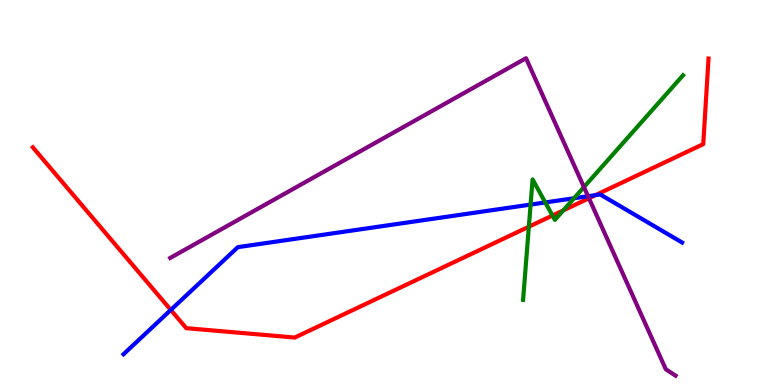[{'lines': ['blue', 'red'], 'intersections': [{'x': 2.2, 'y': 1.95}, {'x': 7.68, 'y': 4.93}]}, {'lines': ['green', 'red'], 'intersections': [{'x': 6.82, 'y': 4.11}, {'x': 7.13, 'y': 4.4}, {'x': 7.27, 'y': 4.53}]}, {'lines': ['purple', 'red'], 'intersections': [{'x': 7.6, 'y': 4.85}]}, {'lines': ['blue', 'green'], 'intersections': [{'x': 6.85, 'y': 4.69}, {'x': 7.04, 'y': 4.74}, {'x': 7.41, 'y': 4.85}]}, {'lines': ['blue', 'purple'], 'intersections': [{'x': 7.59, 'y': 4.9}]}, {'lines': ['green', 'purple'], 'intersections': [{'x': 7.53, 'y': 5.14}]}]